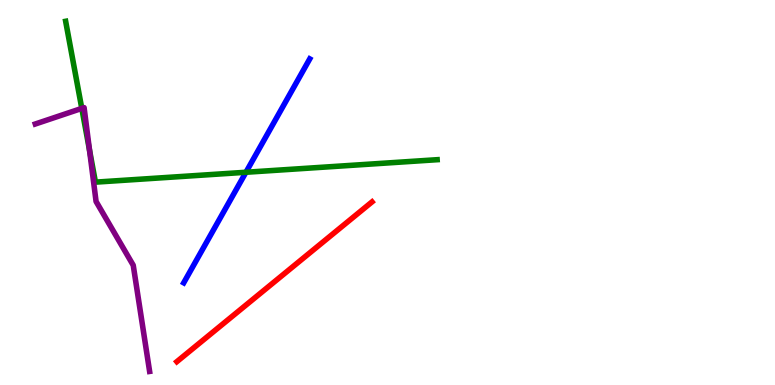[{'lines': ['blue', 'red'], 'intersections': []}, {'lines': ['green', 'red'], 'intersections': []}, {'lines': ['purple', 'red'], 'intersections': []}, {'lines': ['blue', 'green'], 'intersections': [{'x': 3.17, 'y': 5.53}]}, {'lines': ['blue', 'purple'], 'intersections': []}, {'lines': ['green', 'purple'], 'intersections': [{'x': 1.06, 'y': 7.18}, {'x': 1.16, 'y': 6.1}]}]